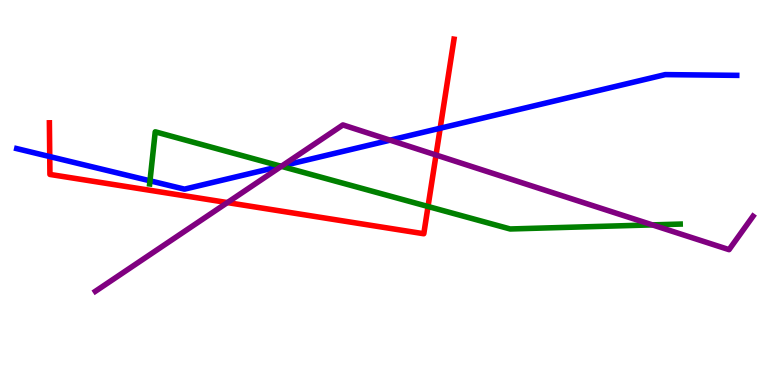[{'lines': ['blue', 'red'], 'intersections': [{'x': 0.642, 'y': 5.93}, {'x': 5.68, 'y': 6.67}]}, {'lines': ['green', 'red'], 'intersections': [{'x': 5.52, 'y': 4.64}]}, {'lines': ['purple', 'red'], 'intersections': [{'x': 2.93, 'y': 4.74}, {'x': 5.63, 'y': 5.97}]}, {'lines': ['blue', 'green'], 'intersections': [{'x': 1.94, 'y': 5.3}, {'x': 3.62, 'y': 5.68}]}, {'lines': ['blue', 'purple'], 'intersections': [{'x': 3.64, 'y': 5.69}, {'x': 5.03, 'y': 6.36}]}, {'lines': ['green', 'purple'], 'intersections': [{'x': 3.63, 'y': 5.68}, {'x': 8.42, 'y': 4.16}]}]